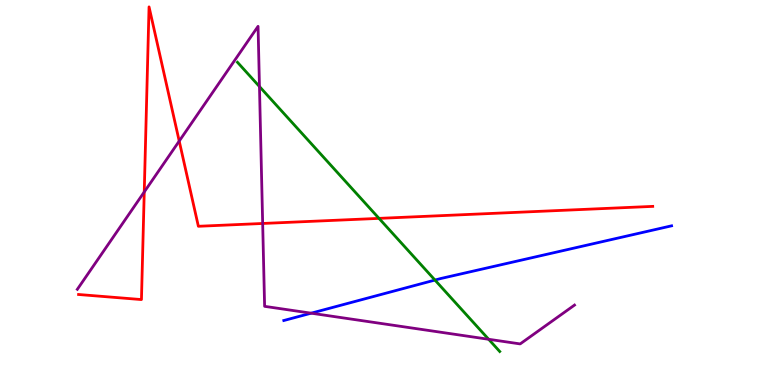[{'lines': ['blue', 'red'], 'intersections': []}, {'lines': ['green', 'red'], 'intersections': [{'x': 4.89, 'y': 4.33}]}, {'lines': ['purple', 'red'], 'intersections': [{'x': 1.86, 'y': 5.01}, {'x': 2.31, 'y': 6.34}, {'x': 3.39, 'y': 4.2}]}, {'lines': ['blue', 'green'], 'intersections': [{'x': 5.61, 'y': 2.73}]}, {'lines': ['blue', 'purple'], 'intersections': [{'x': 4.02, 'y': 1.87}]}, {'lines': ['green', 'purple'], 'intersections': [{'x': 3.35, 'y': 7.75}, {'x': 6.31, 'y': 1.19}]}]